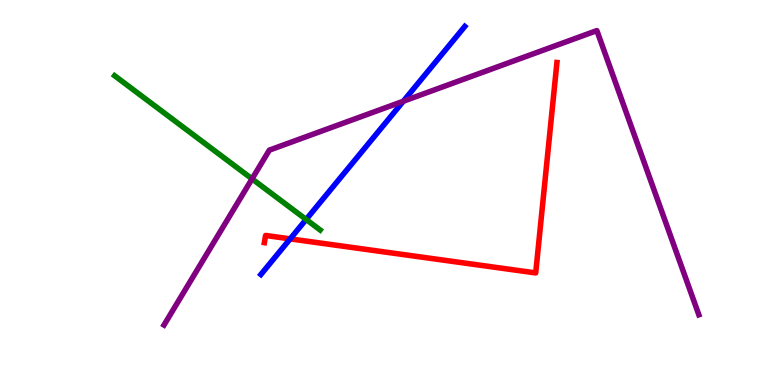[{'lines': ['blue', 'red'], 'intersections': [{'x': 3.74, 'y': 3.8}]}, {'lines': ['green', 'red'], 'intersections': []}, {'lines': ['purple', 'red'], 'intersections': []}, {'lines': ['blue', 'green'], 'intersections': [{'x': 3.95, 'y': 4.3}]}, {'lines': ['blue', 'purple'], 'intersections': [{'x': 5.2, 'y': 7.37}]}, {'lines': ['green', 'purple'], 'intersections': [{'x': 3.25, 'y': 5.35}]}]